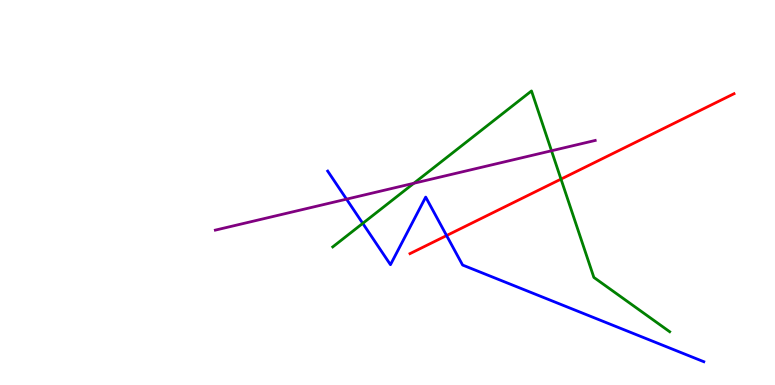[{'lines': ['blue', 'red'], 'intersections': [{'x': 5.76, 'y': 3.88}]}, {'lines': ['green', 'red'], 'intersections': [{'x': 7.24, 'y': 5.35}]}, {'lines': ['purple', 'red'], 'intersections': []}, {'lines': ['blue', 'green'], 'intersections': [{'x': 4.68, 'y': 4.2}]}, {'lines': ['blue', 'purple'], 'intersections': [{'x': 4.47, 'y': 4.83}]}, {'lines': ['green', 'purple'], 'intersections': [{'x': 5.34, 'y': 5.24}, {'x': 7.12, 'y': 6.08}]}]